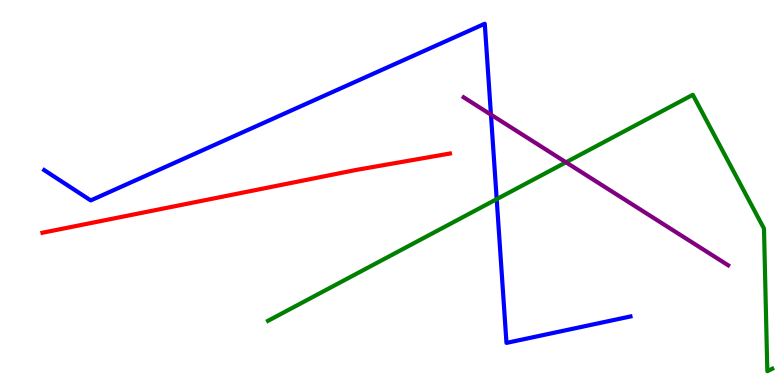[{'lines': ['blue', 'red'], 'intersections': []}, {'lines': ['green', 'red'], 'intersections': []}, {'lines': ['purple', 'red'], 'intersections': []}, {'lines': ['blue', 'green'], 'intersections': [{'x': 6.41, 'y': 4.83}]}, {'lines': ['blue', 'purple'], 'intersections': [{'x': 6.33, 'y': 7.02}]}, {'lines': ['green', 'purple'], 'intersections': [{'x': 7.3, 'y': 5.78}]}]